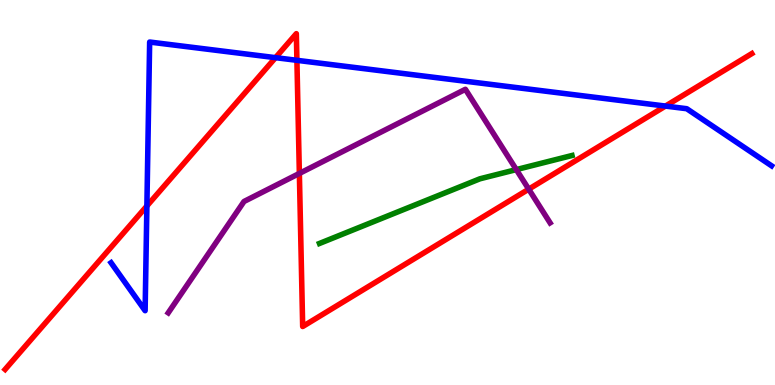[{'lines': ['blue', 'red'], 'intersections': [{'x': 1.9, 'y': 4.65}, {'x': 3.56, 'y': 8.5}, {'x': 3.83, 'y': 8.43}, {'x': 8.59, 'y': 7.24}]}, {'lines': ['green', 'red'], 'intersections': []}, {'lines': ['purple', 'red'], 'intersections': [{'x': 3.86, 'y': 5.5}, {'x': 6.82, 'y': 5.09}]}, {'lines': ['blue', 'green'], 'intersections': []}, {'lines': ['blue', 'purple'], 'intersections': []}, {'lines': ['green', 'purple'], 'intersections': [{'x': 6.66, 'y': 5.59}]}]